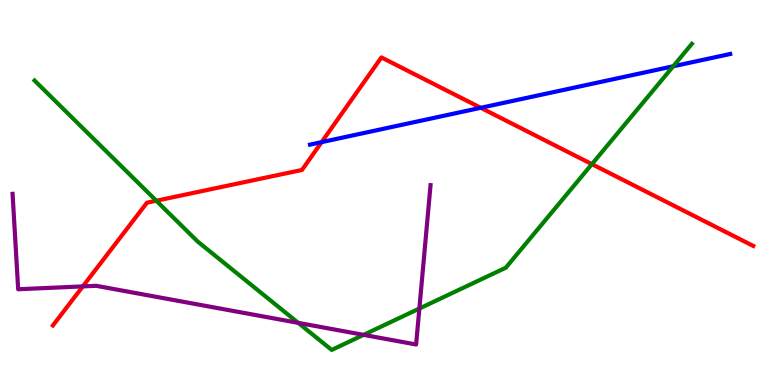[{'lines': ['blue', 'red'], 'intersections': [{'x': 4.15, 'y': 6.31}, {'x': 6.2, 'y': 7.2}]}, {'lines': ['green', 'red'], 'intersections': [{'x': 2.02, 'y': 4.79}, {'x': 7.64, 'y': 5.74}]}, {'lines': ['purple', 'red'], 'intersections': [{'x': 1.07, 'y': 2.56}]}, {'lines': ['blue', 'green'], 'intersections': [{'x': 8.69, 'y': 8.28}]}, {'lines': ['blue', 'purple'], 'intersections': []}, {'lines': ['green', 'purple'], 'intersections': [{'x': 3.85, 'y': 1.61}, {'x': 4.69, 'y': 1.3}, {'x': 5.41, 'y': 1.99}]}]